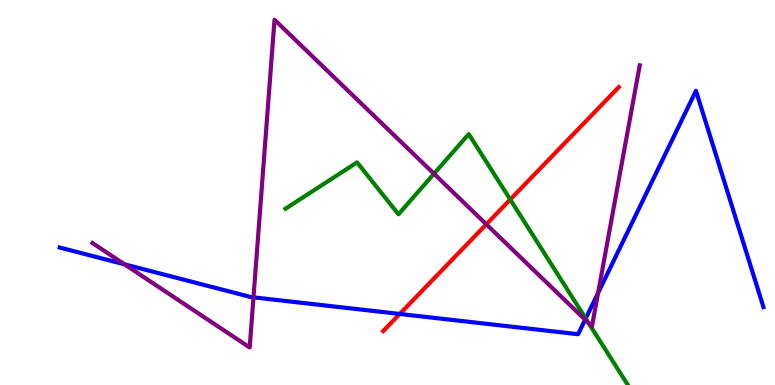[{'lines': ['blue', 'red'], 'intersections': [{'x': 5.16, 'y': 1.85}]}, {'lines': ['green', 'red'], 'intersections': [{'x': 6.58, 'y': 4.82}]}, {'lines': ['purple', 'red'], 'intersections': [{'x': 6.28, 'y': 4.17}]}, {'lines': ['blue', 'green'], 'intersections': [{'x': 7.56, 'y': 1.73}]}, {'lines': ['blue', 'purple'], 'intersections': [{'x': 1.61, 'y': 3.13}, {'x': 3.27, 'y': 2.28}, {'x': 7.55, 'y': 1.7}, {'x': 7.72, 'y': 2.39}]}, {'lines': ['green', 'purple'], 'intersections': [{'x': 5.6, 'y': 5.49}, {'x': 7.59, 'y': 1.61}]}]